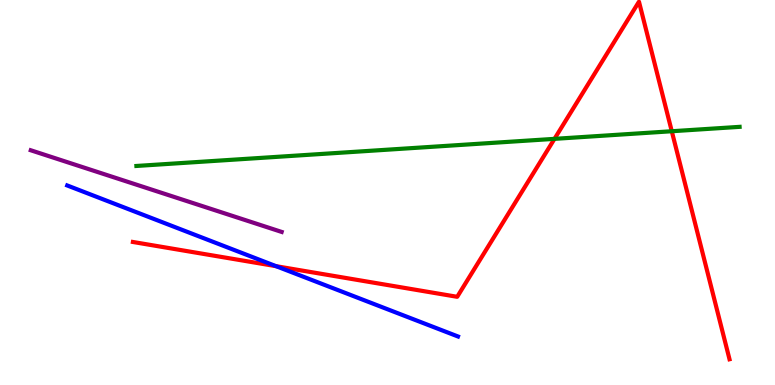[{'lines': ['blue', 'red'], 'intersections': [{'x': 3.56, 'y': 3.09}]}, {'lines': ['green', 'red'], 'intersections': [{'x': 7.15, 'y': 6.39}, {'x': 8.67, 'y': 6.59}]}, {'lines': ['purple', 'red'], 'intersections': []}, {'lines': ['blue', 'green'], 'intersections': []}, {'lines': ['blue', 'purple'], 'intersections': []}, {'lines': ['green', 'purple'], 'intersections': []}]